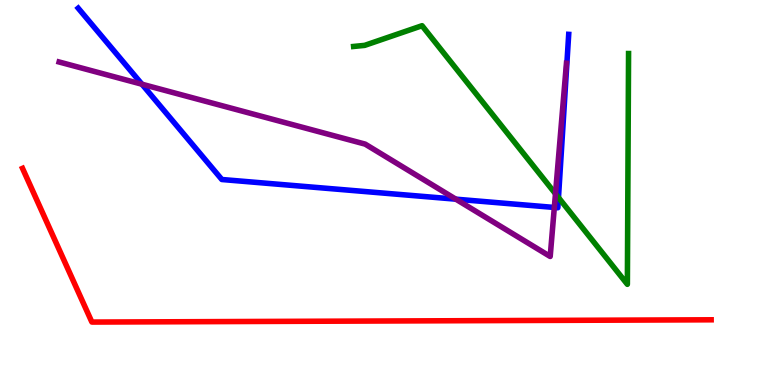[{'lines': ['blue', 'red'], 'intersections': []}, {'lines': ['green', 'red'], 'intersections': []}, {'lines': ['purple', 'red'], 'intersections': []}, {'lines': ['blue', 'green'], 'intersections': [{'x': 7.21, 'y': 4.87}]}, {'lines': ['blue', 'purple'], 'intersections': [{'x': 1.83, 'y': 7.81}, {'x': 5.88, 'y': 4.83}, {'x': 7.15, 'y': 4.61}]}, {'lines': ['green', 'purple'], 'intersections': [{'x': 7.17, 'y': 4.97}]}]